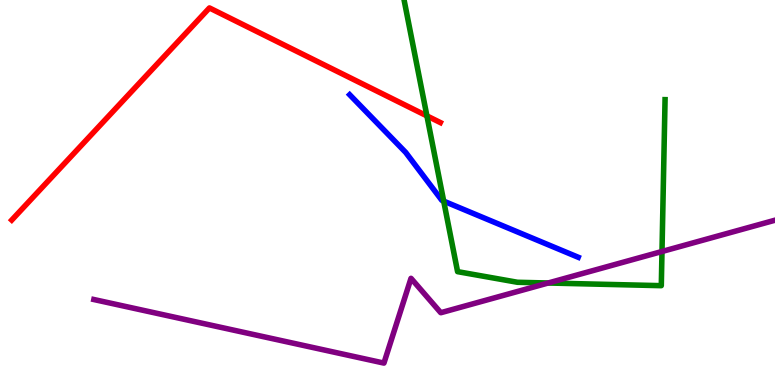[{'lines': ['blue', 'red'], 'intersections': []}, {'lines': ['green', 'red'], 'intersections': [{'x': 5.51, 'y': 6.99}]}, {'lines': ['purple', 'red'], 'intersections': []}, {'lines': ['blue', 'green'], 'intersections': [{'x': 5.73, 'y': 4.78}]}, {'lines': ['blue', 'purple'], 'intersections': []}, {'lines': ['green', 'purple'], 'intersections': [{'x': 7.07, 'y': 2.65}, {'x': 8.54, 'y': 3.47}]}]